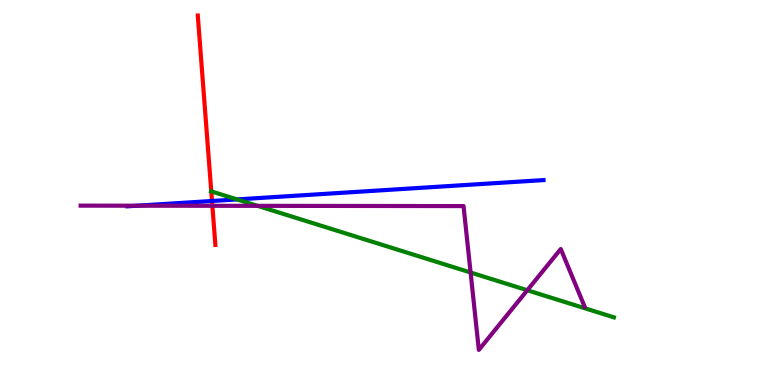[{'lines': ['blue', 'red'], 'intersections': [{'x': 2.74, 'y': 4.78}]}, {'lines': ['green', 'red'], 'intersections': [{'x': 2.73, 'y': 5.03}]}, {'lines': ['purple', 'red'], 'intersections': [{'x': 2.74, 'y': 4.65}]}, {'lines': ['blue', 'green'], 'intersections': [{'x': 3.06, 'y': 4.82}]}, {'lines': ['blue', 'purple'], 'intersections': [{'x': 1.77, 'y': 4.66}]}, {'lines': ['green', 'purple'], 'intersections': [{'x': 3.32, 'y': 4.65}, {'x': 6.07, 'y': 2.92}, {'x': 6.8, 'y': 2.46}]}]